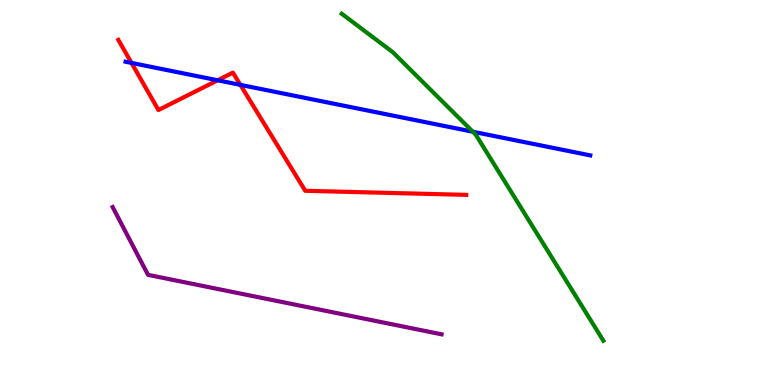[{'lines': ['blue', 'red'], 'intersections': [{'x': 1.7, 'y': 8.37}, {'x': 2.81, 'y': 7.91}, {'x': 3.1, 'y': 7.8}]}, {'lines': ['green', 'red'], 'intersections': []}, {'lines': ['purple', 'red'], 'intersections': []}, {'lines': ['blue', 'green'], 'intersections': [{'x': 6.1, 'y': 6.58}]}, {'lines': ['blue', 'purple'], 'intersections': []}, {'lines': ['green', 'purple'], 'intersections': []}]